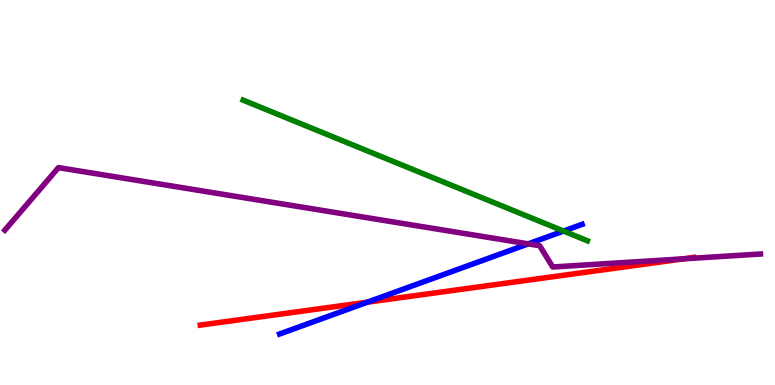[{'lines': ['blue', 'red'], 'intersections': [{'x': 4.74, 'y': 2.15}]}, {'lines': ['green', 'red'], 'intersections': []}, {'lines': ['purple', 'red'], 'intersections': [{'x': 8.82, 'y': 3.28}]}, {'lines': ['blue', 'green'], 'intersections': [{'x': 7.27, 'y': 4.0}]}, {'lines': ['blue', 'purple'], 'intersections': [{'x': 6.82, 'y': 3.67}]}, {'lines': ['green', 'purple'], 'intersections': []}]